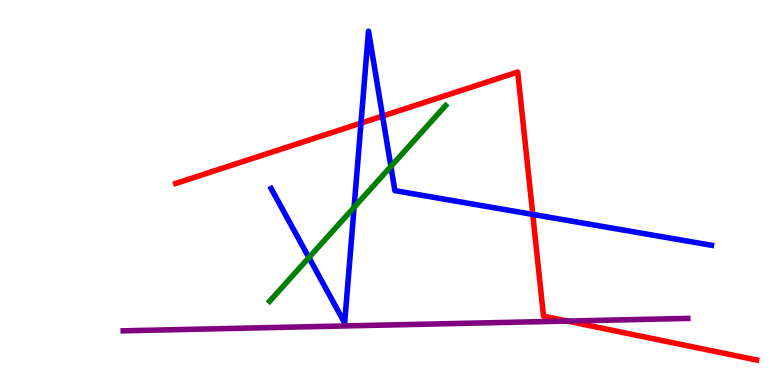[{'lines': ['blue', 'red'], 'intersections': [{'x': 4.66, 'y': 6.8}, {'x': 4.94, 'y': 6.98}, {'x': 6.87, 'y': 4.43}]}, {'lines': ['green', 'red'], 'intersections': []}, {'lines': ['purple', 'red'], 'intersections': [{'x': 7.32, 'y': 1.66}]}, {'lines': ['blue', 'green'], 'intersections': [{'x': 3.99, 'y': 3.31}, {'x': 4.57, 'y': 4.61}, {'x': 5.04, 'y': 5.68}]}, {'lines': ['blue', 'purple'], 'intersections': []}, {'lines': ['green', 'purple'], 'intersections': []}]